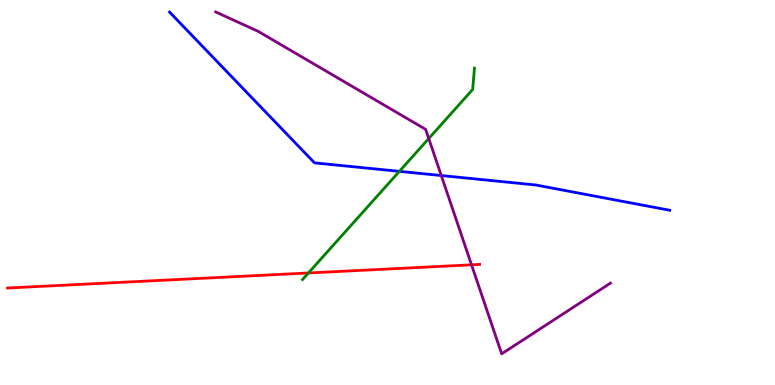[{'lines': ['blue', 'red'], 'intersections': []}, {'lines': ['green', 'red'], 'intersections': [{'x': 3.98, 'y': 2.91}]}, {'lines': ['purple', 'red'], 'intersections': [{'x': 6.08, 'y': 3.12}]}, {'lines': ['blue', 'green'], 'intersections': [{'x': 5.15, 'y': 5.55}]}, {'lines': ['blue', 'purple'], 'intersections': [{'x': 5.69, 'y': 5.44}]}, {'lines': ['green', 'purple'], 'intersections': [{'x': 5.53, 'y': 6.4}]}]